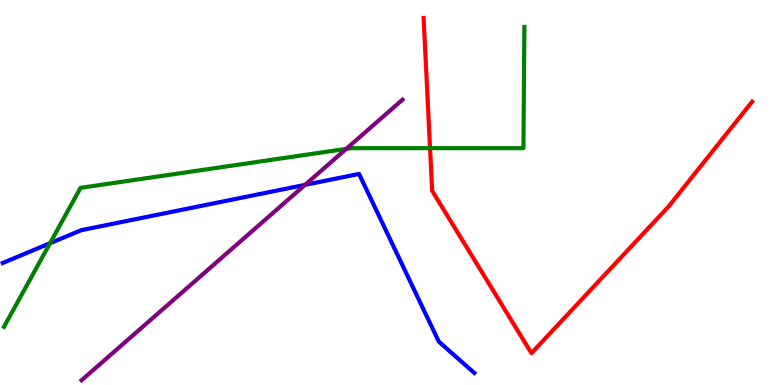[{'lines': ['blue', 'red'], 'intersections': []}, {'lines': ['green', 'red'], 'intersections': [{'x': 5.55, 'y': 6.15}]}, {'lines': ['purple', 'red'], 'intersections': []}, {'lines': ['blue', 'green'], 'intersections': [{'x': 0.645, 'y': 3.68}]}, {'lines': ['blue', 'purple'], 'intersections': [{'x': 3.94, 'y': 5.2}]}, {'lines': ['green', 'purple'], 'intersections': [{'x': 4.47, 'y': 6.13}]}]